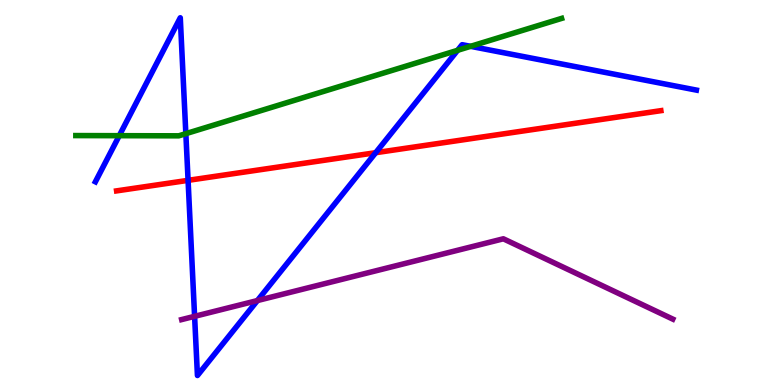[{'lines': ['blue', 'red'], 'intersections': [{'x': 2.43, 'y': 5.32}, {'x': 4.85, 'y': 6.03}]}, {'lines': ['green', 'red'], 'intersections': []}, {'lines': ['purple', 'red'], 'intersections': []}, {'lines': ['blue', 'green'], 'intersections': [{'x': 1.54, 'y': 6.48}, {'x': 2.4, 'y': 6.53}, {'x': 5.9, 'y': 8.69}, {'x': 6.07, 'y': 8.8}]}, {'lines': ['blue', 'purple'], 'intersections': [{'x': 2.51, 'y': 1.78}, {'x': 3.32, 'y': 2.19}]}, {'lines': ['green', 'purple'], 'intersections': []}]